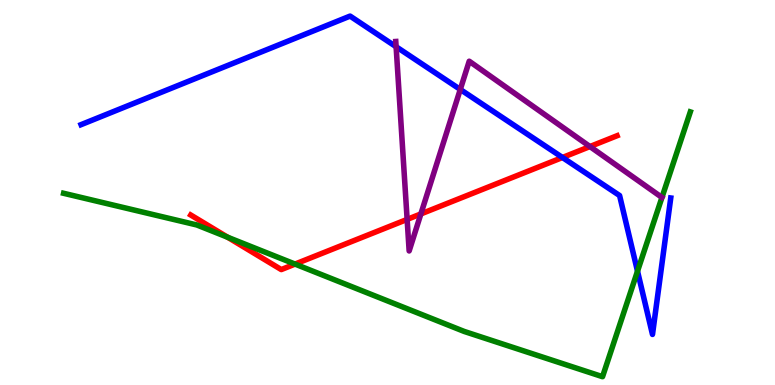[{'lines': ['blue', 'red'], 'intersections': [{'x': 7.26, 'y': 5.91}]}, {'lines': ['green', 'red'], 'intersections': [{'x': 2.94, 'y': 3.84}, {'x': 3.81, 'y': 3.14}]}, {'lines': ['purple', 'red'], 'intersections': [{'x': 5.25, 'y': 4.3}, {'x': 5.43, 'y': 4.44}, {'x': 7.61, 'y': 6.19}]}, {'lines': ['blue', 'green'], 'intersections': [{'x': 8.23, 'y': 2.96}]}, {'lines': ['blue', 'purple'], 'intersections': [{'x': 5.11, 'y': 8.79}, {'x': 5.94, 'y': 7.68}]}, {'lines': ['green', 'purple'], 'intersections': []}]